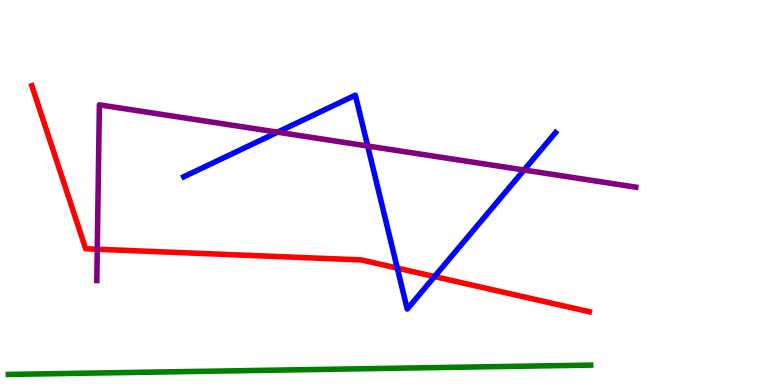[{'lines': ['blue', 'red'], 'intersections': [{'x': 5.13, 'y': 3.04}, {'x': 5.61, 'y': 2.82}]}, {'lines': ['green', 'red'], 'intersections': []}, {'lines': ['purple', 'red'], 'intersections': [{'x': 1.26, 'y': 3.53}]}, {'lines': ['blue', 'green'], 'intersections': []}, {'lines': ['blue', 'purple'], 'intersections': [{'x': 3.58, 'y': 6.57}, {'x': 4.74, 'y': 6.21}, {'x': 6.76, 'y': 5.58}]}, {'lines': ['green', 'purple'], 'intersections': []}]